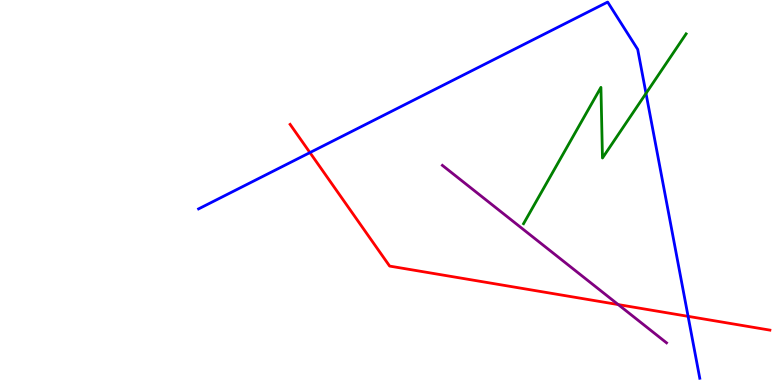[{'lines': ['blue', 'red'], 'intersections': [{'x': 4.0, 'y': 6.04}, {'x': 8.88, 'y': 1.78}]}, {'lines': ['green', 'red'], 'intersections': []}, {'lines': ['purple', 'red'], 'intersections': [{'x': 7.98, 'y': 2.09}]}, {'lines': ['blue', 'green'], 'intersections': [{'x': 8.34, 'y': 7.57}]}, {'lines': ['blue', 'purple'], 'intersections': []}, {'lines': ['green', 'purple'], 'intersections': []}]